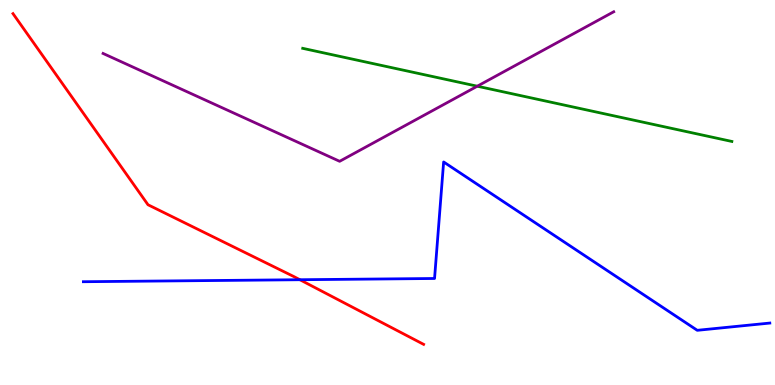[{'lines': ['blue', 'red'], 'intersections': [{'x': 3.87, 'y': 2.73}]}, {'lines': ['green', 'red'], 'intersections': []}, {'lines': ['purple', 'red'], 'intersections': []}, {'lines': ['blue', 'green'], 'intersections': []}, {'lines': ['blue', 'purple'], 'intersections': []}, {'lines': ['green', 'purple'], 'intersections': [{'x': 6.16, 'y': 7.76}]}]